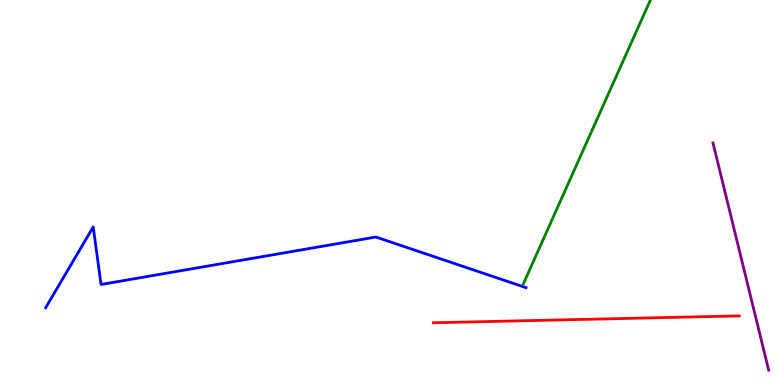[{'lines': ['blue', 'red'], 'intersections': []}, {'lines': ['green', 'red'], 'intersections': []}, {'lines': ['purple', 'red'], 'intersections': []}, {'lines': ['blue', 'green'], 'intersections': []}, {'lines': ['blue', 'purple'], 'intersections': []}, {'lines': ['green', 'purple'], 'intersections': []}]